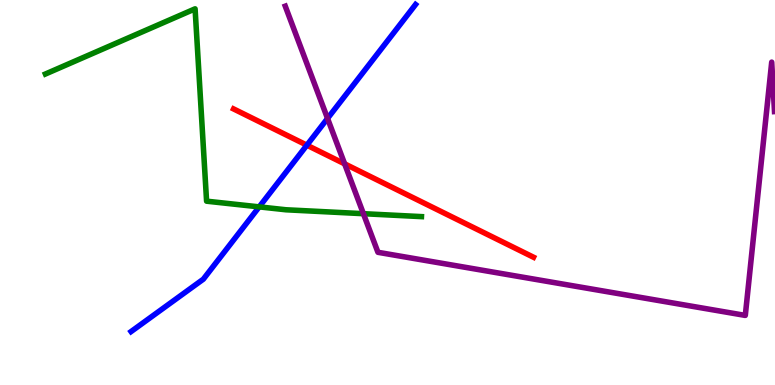[{'lines': ['blue', 'red'], 'intersections': [{'x': 3.96, 'y': 6.23}]}, {'lines': ['green', 'red'], 'intersections': []}, {'lines': ['purple', 'red'], 'intersections': [{'x': 4.45, 'y': 5.74}]}, {'lines': ['blue', 'green'], 'intersections': [{'x': 3.34, 'y': 4.63}]}, {'lines': ['blue', 'purple'], 'intersections': [{'x': 4.23, 'y': 6.92}]}, {'lines': ['green', 'purple'], 'intersections': [{'x': 4.69, 'y': 4.45}]}]